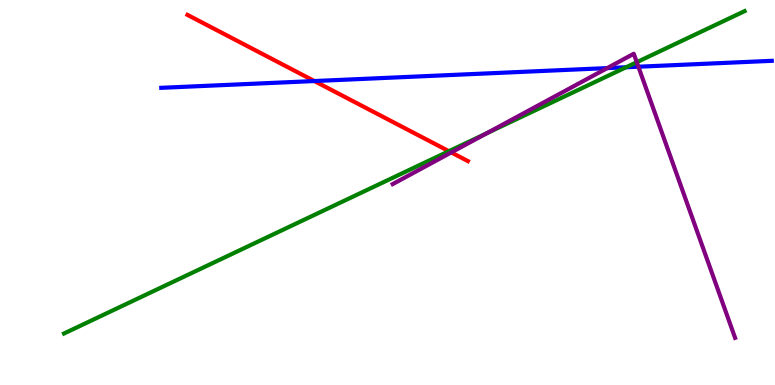[{'lines': ['blue', 'red'], 'intersections': [{'x': 4.06, 'y': 7.89}]}, {'lines': ['green', 'red'], 'intersections': [{'x': 5.79, 'y': 6.07}]}, {'lines': ['purple', 'red'], 'intersections': [{'x': 5.82, 'y': 6.04}]}, {'lines': ['blue', 'green'], 'intersections': [{'x': 8.08, 'y': 8.25}]}, {'lines': ['blue', 'purple'], 'intersections': [{'x': 7.84, 'y': 8.23}, {'x': 8.24, 'y': 8.27}]}, {'lines': ['green', 'purple'], 'intersections': [{'x': 6.28, 'y': 6.54}, {'x': 8.22, 'y': 8.38}]}]